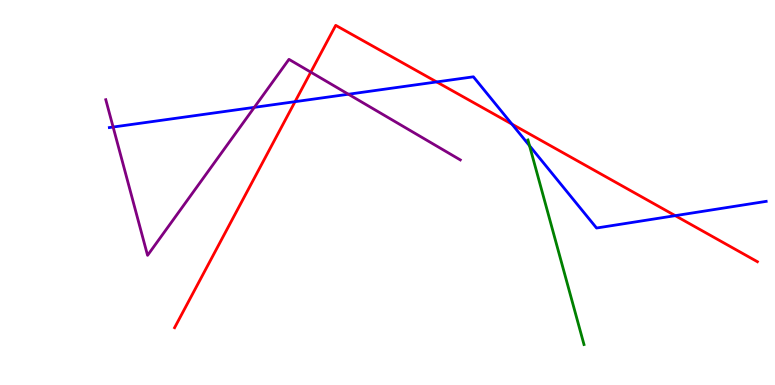[{'lines': ['blue', 'red'], 'intersections': [{'x': 3.81, 'y': 7.36}, {'x': 5.63, 'y': 7.87}, {'x': 6.61, 'y': 6.78}, {'x': 8.71, 'y': 4.4}]}, {'lines': ['green', 'red'], 'intersections': []}, {'lines': ['purple', 'red'], 'intersections': [{'x': 4.01, 'y': 8.13}]}, {'lines': ['blue', 'green'], 'intersections': [{'x': 6.83, 'y': 6.22}]}, {'lines': ['blue', 'purple'], 'intersections': [{'x': 1.46, 'y': 6.7}, {'x': 3.28, 'y': 7.21}, {'x': 4.5, 'y': 7.55}]}, {'lines': ['green', 'purple'], 'intersections': []}]